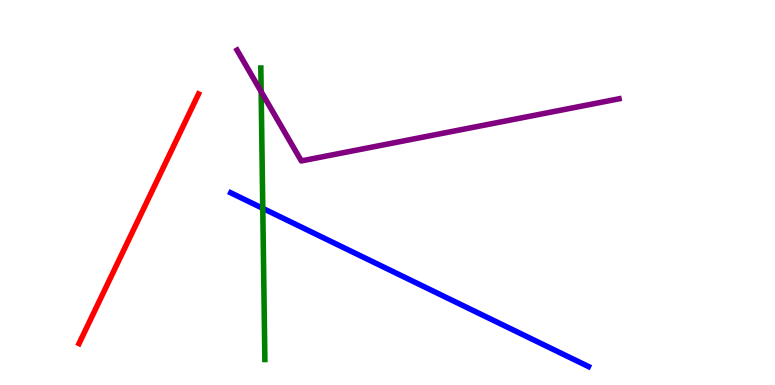[{'lines': ['blue', 'red'], 'intersections': []}, {'lines': ['green', 'red'], 'intersections': []}, {'lines': ['purple', 'red'], 'intersections': []}, {'lines': ['blue', 'green'], 'intersections': [{'x': 3.39, 'y': 4.59}]}, {'lines': ['blue', 'purple'], 'intersections': []}, {'lines': ['green', 'purple'], 'intersections': [{'x': 3.37, 'y': 7.62}]}]